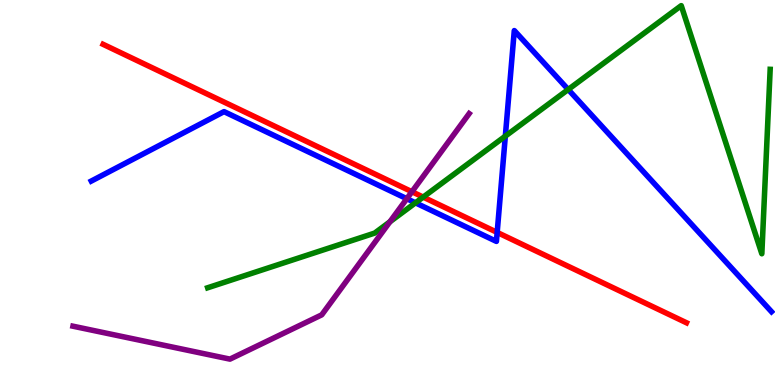[{'lines': ['blue', 'red'], 'intersections': [{'x': 6.42, 'y': 3.96}]}, {'lines': ['green', 'red'], 'intersections': [{'x': 5.46, 'y': 4.88}]}, {'lines': ['purple', 'red'], 'intersections': [{'x': 5.32, 'y': 5.02}]}, {'lines': ['blue', 'green'], 'intersections': [{'x': 5.36, 'y': 4.73}, {'x': 6.52, 'y': 6.46}, {'x': 7.33, 'y': 7.68}]}, {'lines': ['blue', 'purple'], 'intersections': [{'x': 5.25, 'y': 4.84}]}, {'lines': ['green', 'purple'], 'intersections': [{'x': 5.03, 'y': 4.24}]}]